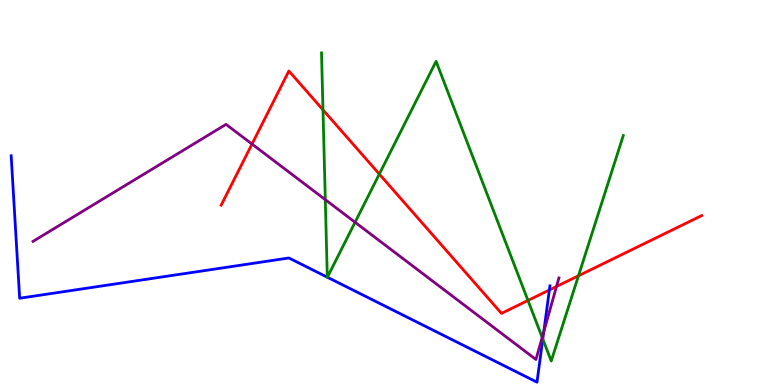[{'lines': ['blue', 'red'], 'intersections': [{'x': 7.09, 'y': 2.47}]}, {'lines': ['green', 'red'], 'intersections': [{'x': 4.17, 'y': 7.15}, {'x': 4.89, 'y': 5.48}, {'x': 6.81, 'y': 2.2}, {'x': 7.46, 'y': 2.84}]}, {'lines': ['purple', 'red'], 'intersections': [{'x': 3.25, 'y': 6.26}, {'x': 7.18, 'y': 2.56}]}, {'lines': ['blue', 'green'], 'intersections': [{'x': 4.22, 'y': 2.8}, {'x': 4.22, 'y': 2.8}, {'x': 7.0, 'y': 1.19}]}, {'lines': ['blue', 'purple'], 'intersections': [{'x': 7.02, 'y': 1.38}]}, {'lines': ['green', 'purple'], 'intersections': [{'x': 4.2, 'y': 4.81}, {'x': 4.58, 'y': 4.23}, {'x': 7.0, 'y': 1.24}]}]